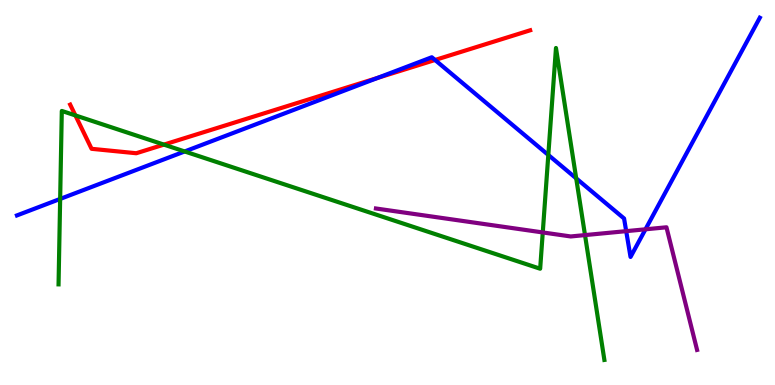[{'lines': ['blue', 'red'], 'intersections': [{'x': 4.87, 'y': 7.98}, {'x': 5.61, 'y': 8.44}]}, {'lines': ['green', 'red'], 'intersections': [{'x': 0.973, 'y': 7.0}, {'x': 2.11, 'y': 6.24}]}, {'lines': ['purple', 'red'], 'intersections': []}, {'lines': ['blue', 'green'], 'intersections': [{'x': 0.776, 'y': 4.83}, {'x': 2.38, 'y': 6.07}, {'x': 7.07, 'y': 5.98}, {'x': 7.43, 'y': 5.37}]}, {'lines': ['blue', 'purple'], 'intersections': [{'x': 8.08, 'y': 4.0}, {'x': 8.33, 'y': 4.04}]}, {'lines': ['green', 'purple'], 'intersections': [{'x': 7.0, 'y': 3.96}, {'x': 7.55, 'y': 3.89}]}]